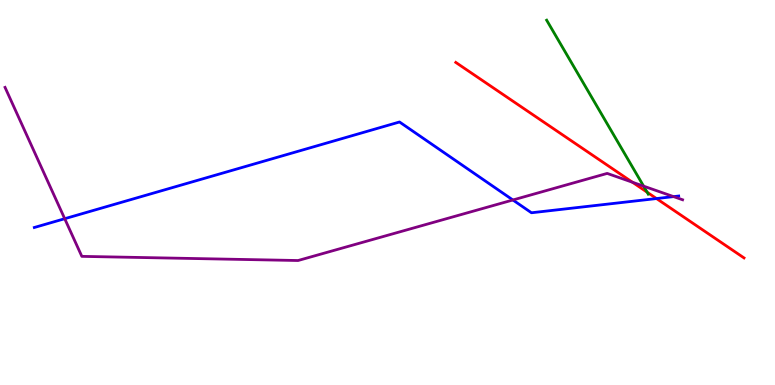[{'lines': ['blue', 'red'], 'intersections': [{'x': 8.47, 'y': 4.84}]}, {'lines': ['green', 'red'], 'intersections': [{'x': 8.35, 'y': 5.01}]}, {'lines': ['purple', 'red'], 'intersections': [{'x': 8.16, 'y': 5.27}]}, {'lines': ['blue', 'green'], 'intersections': []}, {'lines': ['blue', 'purple'], 'intersections': [{'x': 0.835, 'y': 4.32}, {'x': 6.62, 'y': 4.81}, {'x': 8.69, 'y': 4.89}]}, {'lines': ['green', 'purple'], 'intersections': [{'x': 8.3, 'y': 5.17}]}]